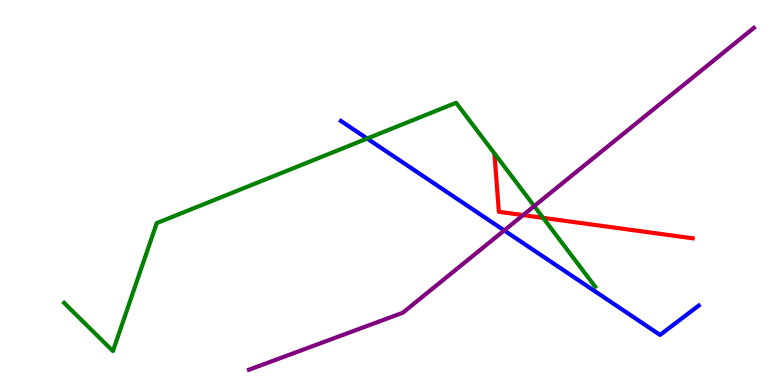[{'lines': ['blue', 'red'], 'intersections': []}, {'lines': ['green', 'red'], 'intersections': [{'x': 7.01, 'y': 4.34}]}, {'lines': ['purple', 'red'], 'intersections': [{'x': 6.75, 'y': 4.41}]}, {'lines': ['blue', 'green'], 'intersections': [{'x': 4.74, 'y': 6.4}]}, {'lines': ['blue', 'purple'], 'intersections': [{'x': 6.51, 'y': 4.01}]}, {'lines': ['green', 'purple'], 'intersections': [{'x': 6.89, 'y': 4.65}]}]